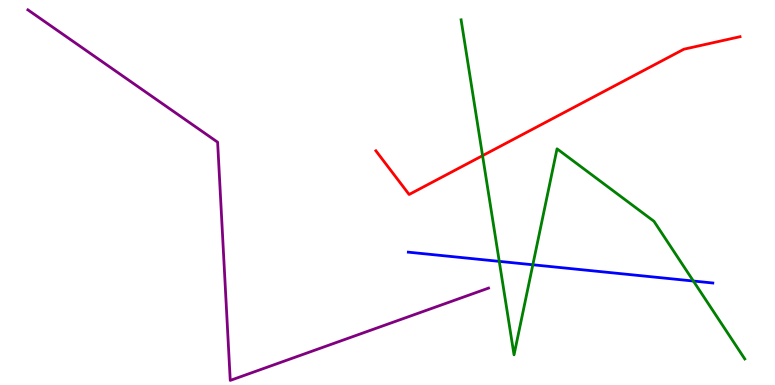[{'lines': ['blue', 'red'], 'intersections': []}, {'lines': ['green', 'red'], 'intersections': [{'x': 6.23, 'y': 5.96}]}, {'lines': ['purple', 'red'], 'intersections': []}, {'lines': ['blue', 'green'], 'intersections': [{'x': 6.44, 'y': 3.21}, {'x': 6.88, 'y': 3.12}, {'x': 8.95, 'y': 2.7}]}, {'lines': ['blue', 'purple'], 'intersections': []}, {'lines': ['green', 'purple'], 'intersections': []}]